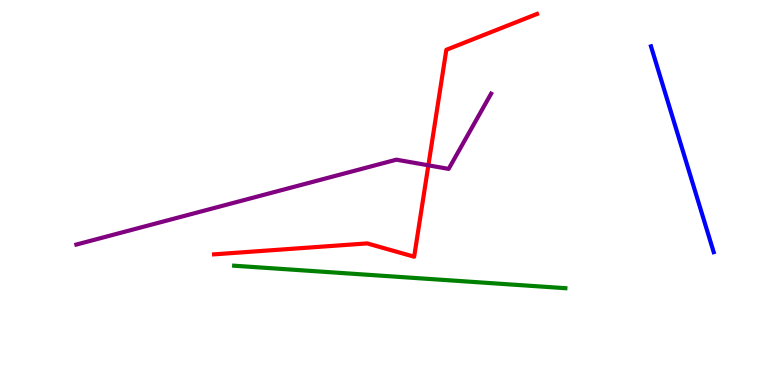[{'lines': ['blue', 'red'], 'intersections': []}, {'lines': ['green', 'red'], 'intersections': []}, {'lines': ['purple', 'red'], 'intersections': [{'x': 5.53, 'y': 5.71}]}, {'lines': ['blue', 'green'], 'intersections': []}, {'lines': ['blue', 'purple'], 'intersections': []}, {'lines': ['green', 'purple'], 'intersections': []}]